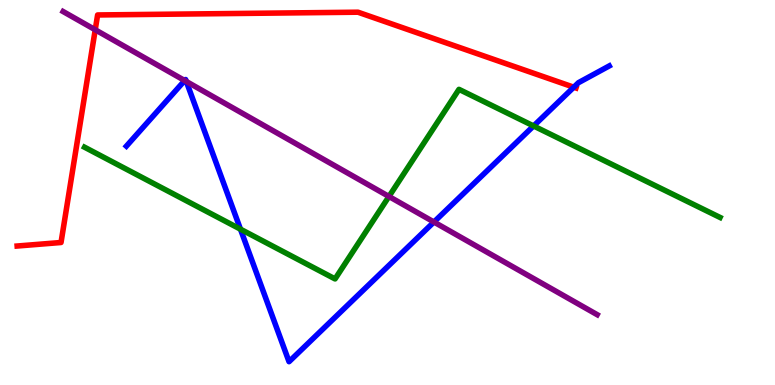[{'lines': ['blue', 'red'], 'intersections': [{'x': 7.4, 'y': 7.73}]}, {'lines': ['green', 'red'], 'intersections': []}, {'lines': ['purple', 'red'], 'intersections': [{'x': 1.23, 'y': 9.23}]}, {'lines': ['blue', 'green'], 'intersections': [{'x': 3.1, 'y': 4.05}, {'x': 6.89, 'y': 6.73}]}, {'lines': ['blue', 'purple'], 'intersections': [{'x': 2.38, 'y': 7.91}, {'x': 2.4, 'y': 7.88}, {'x': 5.6, 'y': 4.23}]}, {'lines': ['green', 'purple'], 'intersections': [{'x': 5.02, 'y': 4.9}]}]